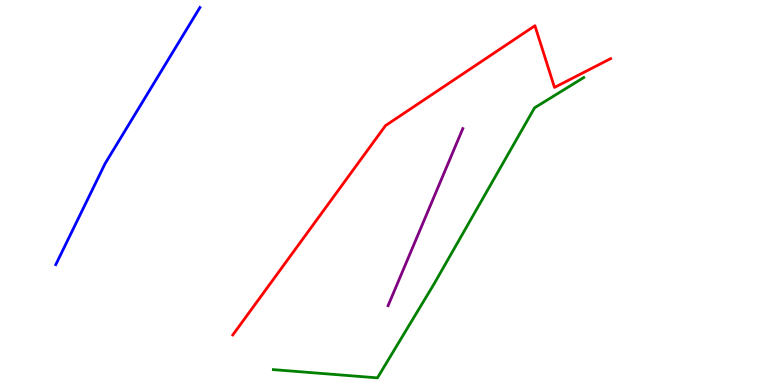[{'lines': ['blue', 'red'], 'intersections': []}, {'lines': ['green', 'red'], 'intersections': []}, {'lines': ['purple', 'red'], 'intersections': []}, {'lines': ['blue', 'green'], 'intersections': []}, {'lines': ['blue', 'purple'], 'intersections': []}, {'lines': ['green', 'purple'], 'intersections': []}]